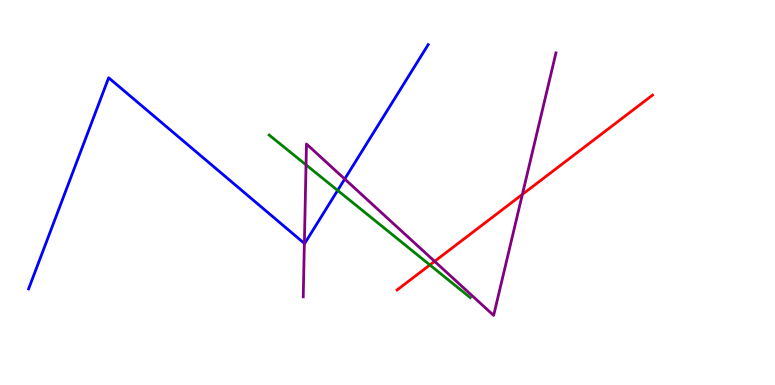[{'lines': ['blue', 'red'], 'intersections': []}, {'lines': ['green', 'red'], 'intersections': [{'x': 5.55, 'y': 3.12}]}, {'lines': ['purple', 'red'], 'intersections': [{'x': 5.61, 'y': 3.21}, {'x': 6.74, 'y': 4.95}]}, {'lines': ['blue', 'green'], 'intersections': [{'x': 4.36, 'y': 5.05}]}, {'lines': ['blue', 'purple'], 'intersections': [{'x': 3.93, 'y': 3.68}, {'x': 4.45, 'y': 5.35}]}, {'lines': ['green', 'purple'], 'intersections': [{'x': 3.95, 'y': 5.72}]}]